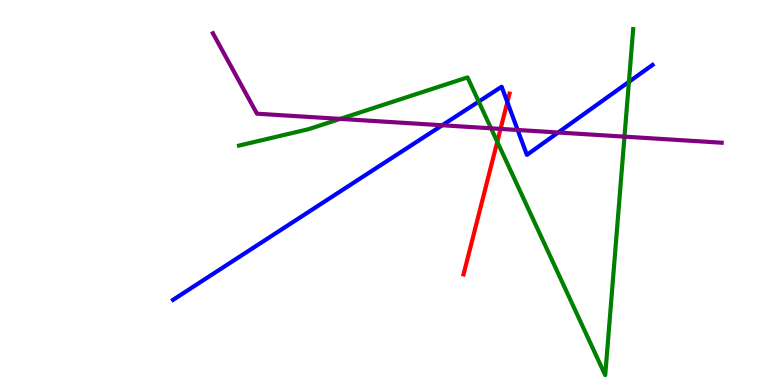[{'lines': ['blue', 'red'], 'intersections': [{'x': 6.55, 'y': 7.35}]}, {'lines': ['green', 'red'], 'intersections': [{'x': 6.42, 'y': 6.32}]}, {'lines': ['purple', 'red'], 'intersections': [{'x': 6.46, 'y': 6.65}]}, {'lines': ['blue', 'green'], 'intersections': [{'x': 6.18, 'y': 7.36}, {'x': 8.11, 'y': 7.87}]}, {'lines': ['blue', 'purple'], 'intersections': [{'x': 5.71, 'y': 6.75}, {'x': 6.68, 'y': 6.62}, {'x': 7.2, 'y': 6.56}]}, {'lines': ['green', 'purple'], 'intersections': [{'x': 4.39, 'y': 6.91}, {'x': 6.34, 'y': 6.67}, {'x': 8.06, 'y': 6.45}]}]